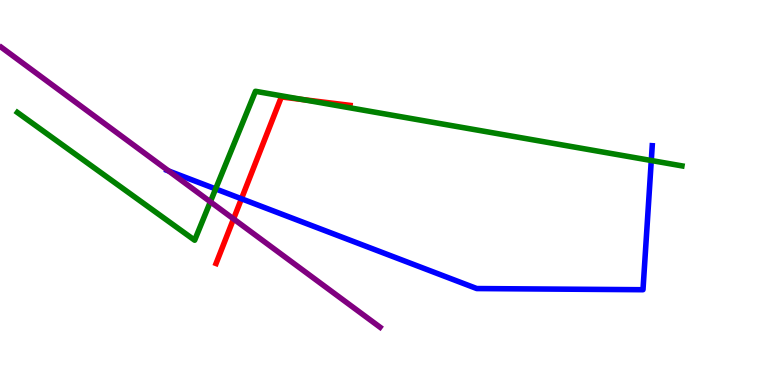[{'lines': ['blue', 'red'], 'intersections': [{'x': 3.12, 'y': 4.84}]}, {'lines': ['green', 'red'], 'intersections': [{'x': 3.91, 'y': 7.41}]}, {'lines': ['purple', 'red'], 'intersections': [{'x': 3.01, 'y': 4.31}]}, {'lines': ['blue', 'green'], 'intersections': [{'x': 2.78, 'y': 5.09}, {'x': 8.4, 'y': 5.83}]}, {'lines': ['blue', 'purple'], 'intersections': [{'x': 2.18, 'y': 5.56}]}, {'lines': ['green', 'purple'], 'intersections': [{'x': 2.71, 'y': 4.76}]}]